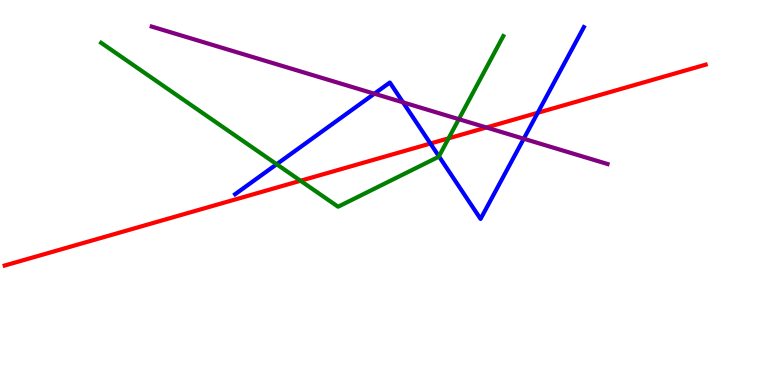[{'lines': ['blue', 'red'], 'intersections': [{'x': 5.55, 'y': 6.27}, {'x': 6.94, 'y': 7.07}]}, {'lines': ['green', 'red'], 'intersections': [{'x': 3.88, 'y': 5.31}, {'x': 5.79, 'y': 6.41}]}, {'lines': ['purple', 'red'], 'intersections': [{'x': 6.28, 'y': 6.69}]}, {'lines': ['blue', 'green'], 'intersections': [{'x': 3.57, 'y': 5.73}, {'x': 5.66, 'y': 5.94}]}, {'lines': ['blue', 'purple'], 'intersections': [{'x': 4.83, 'y': 7.57}, {'x': 5.2, 'y': 7.34}, {'x': 6.76, 'y': 6.4}]}, {'lines': ['green', 'purple'], 'intersections': [{'x': 5.92, 'y': 6.9}]}]